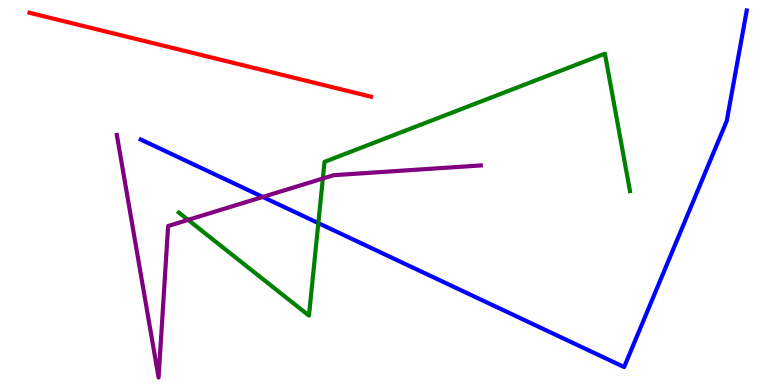[{'lines': ['blue', 'red'], 'intersections': []}, {'lines': ['green', 'red'], 'intersections': []}, {'lines': ['purple', 'red'], 'intersections': []}, {'lines': ['blue', 'green'], 'intersections': [{'x': 4.11, 'y': 4.21}]}, {'lines': ['blue', 'purple'], 'intersections': [{'x': 3.39, 'y': 4.88}]}, {'lines': ['green', 'purple'], 'intersections': [{'x': 2.43, 'y': 4.29}, {'x': 4.17, 'y': 5.36}]}]